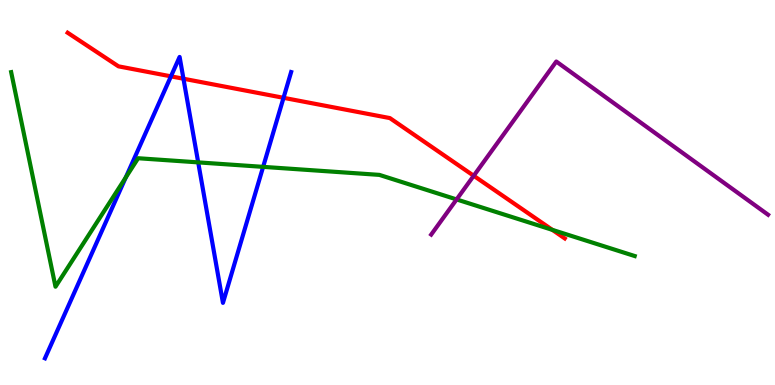[{'lines': ['blue', 'red'], 'intersections': [{'x': 2.21, 'y': 8.02}, {'x': 2.37, 'y': 7.96}, {'x': 3.66, 'y': 7.46}]}, {'lines': ['green', 'red'], 'intersections': [{'x': 7.13, 'y': 4.03}]}, {'lines': ['purple', 'red'], 'intersections': [{'x': 6.11, 'y': 5.43}]}, {'lines': ['blue', 'green'], 'intersections': [{'x': 1.62, 'y': 5.39}, {'x': 2.56, 'y': 5.78}, {'x': 3.4, 'y': 5.67}]}, {'lines': ['blue', 'purple'], 'intersections': []}, {'lines': ['green', 'purple'], 'intersections': [{'x': 5.89, 'y': 4.82}]}]